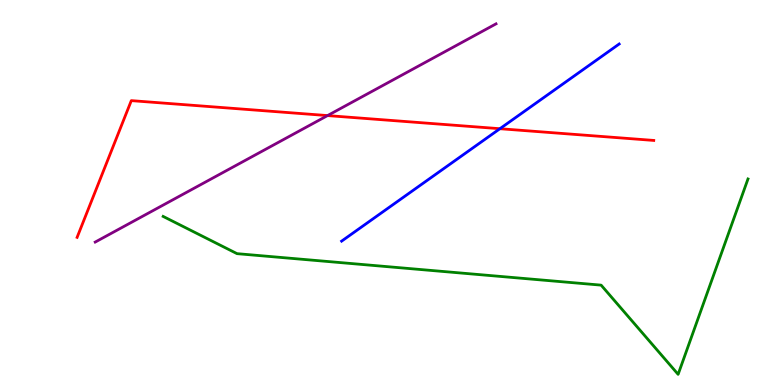[{'lines': ['blue', 'red'], 'intersections': [{'x': 6.45, 'y': 6.66}]}, {'lines': ['green', 'red'], 'intersections': []}, {'lines': ['purple', 'red'], 'intersections': [{'x': 4.23, 'y': 7.0}]}, {'lines': ['blue', 'green'], 'intersections': []}, {'lines': ['blue', 'purple'], 'intersections': []}, {'lines': ['green', 'purple'], 'intersections': []}]